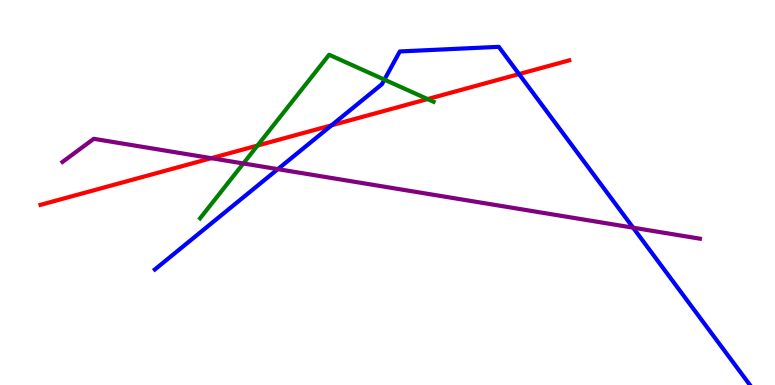[{'lines': ['blue', 'red'], 'intersections': [{'x': 4.28, 'y': 6.75}, {'x': 6.7, 'y': 8.08}]}, {'lines': ['green', 'red'], 'intersections': [{'x': 3.32, 'y': 6.22}, {'x': 5.52, 'y': 7.43}]}, {'lines': ['purple', 'red'], 'intersections': [{'x': 2.73, 'y': 5.89}]}, {'lines': ['blue', 'green'], 'intersections': [{'x': 4.96, 'y': 7.93}]}, {'lines': ['blue', 'purple'], 'intersections': [{'x': 3.58, 'y': 5.61}, {'x': 8.17, 'y': 4.09}]}, {'lines': ['green', 'purple'], 'intersections': [{'x': 3.14, 'y': 5.75}]}]